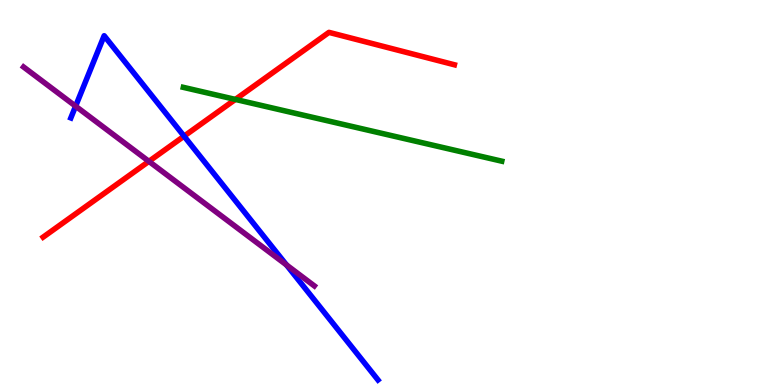[{'lines': ['blue', 'red'], 'intersections': [{'x': 2.38, 'y': 6.46}]}, {'lines': ['green', 'red'], 'intersections': [{'x': 3.04, 'y': 7.42}]}, {'lines': ['purple', 'red'], 'intersections': [{'x': 1.92, 'y': 5.81}]}, {'lines': ['blue', 'green'], 'intersections': []}, {'lines': ['blue', 'purple'], 'intersections': [{'x': 0.976, 'y': 7.24}, {'x': 3.7, 'y': 3.12}]}, {'lines': ['green', 'purple'], 'intersections': []}]